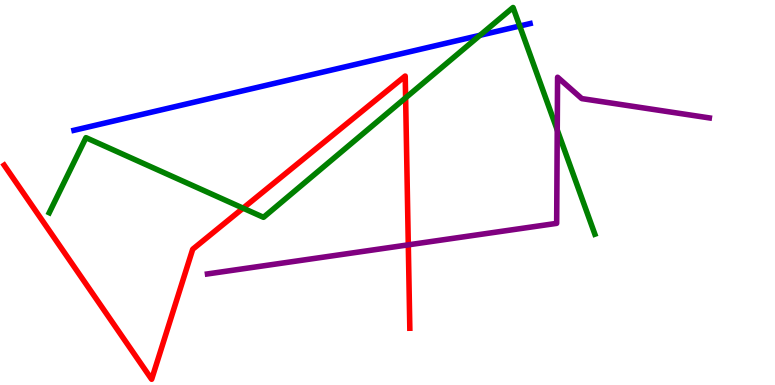[{'lines': ['blue', 'red'], 'intersections': []}, {'lines': ['green', 'red'], 'intersections': [{'x': 3.14, 'y': 4.59}, {'x': 5.23, 'y': 7.46}]}, {'lines': ['purple', 'red'], 'intersections': [{'x': 5.27, 'y': 3.64}]}, {'lines': ['blue', 'green'], 'intersections': [{'x': 6.19, 'y': 9.08}, {'x': 6.71, 'y': 9.32}]}, {'lines': ['blue', 'purple'], 'intersections': []}, {'lines': ['green', 'purple'], 'intersections': [{'x': 7.19, 'y': 6.62}]}]